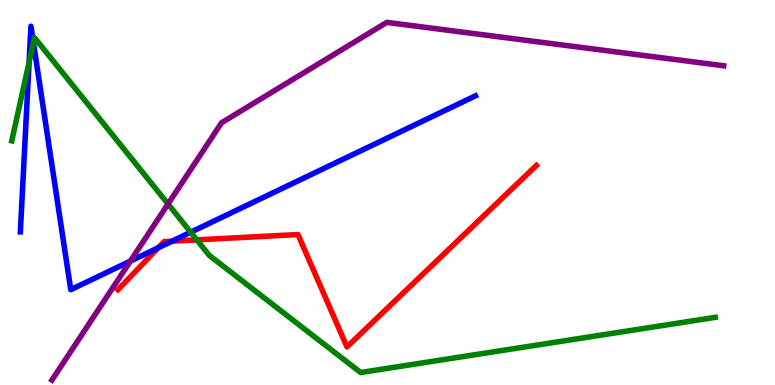[{'lines': ['blue', 'red'], 'intersections': [{'x': 2.04, 'y': 3.56}, {'x': 2.22, 'y': 3.74}]}, {'lines': ['green', 'red'], 'intersections': [{'x': 2.54, 'y': 3.77}]}, {'lines': ['purple', 'red'], 'intersections': []}, {'lines': ['blue', 'green'], 'intersections': [{'x': 0.375, 'y': 8.38}, {'x': 0.431, 'y': 8.89}, {'x': 2.46, 'y': 3.97}]}, {'lines': ['blue', 'purple'], 'intersections': [{'x': 1.68, 'y': 3.22}]}, {'lines': ['green', 'purple'], 'intersections': [{'x': 2.17, 'y': 4.7}]}]